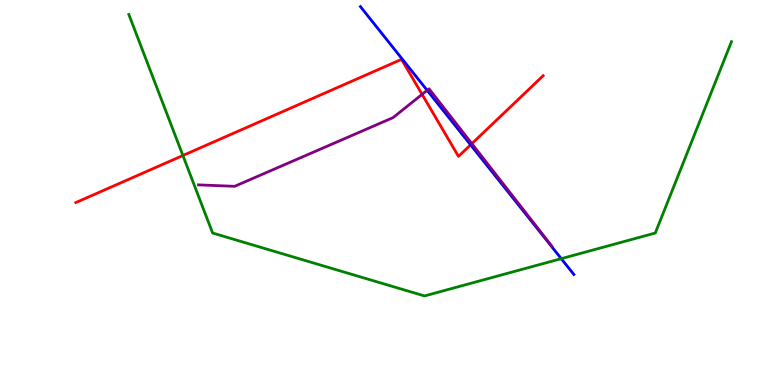[{'lines': ['blue', 'red'], 'intersections': [{'x': 6.07, 'y': 6.24}]}, {'lines': ['green', 'red'], 'intersections': [{'x': 2.36, 'y': 5.96}]}, {'lines': ['purple', 'red'], 'intersections': [{'x': 5.45, 'y': 7.55}, {'x': 6.09, 'y': 6.27}]}, {'lines': ['blue', 'green'], 'intersections': [{'x': 7.24, 'y': 3.28}]}, {'lines': ['blue', 'purple'], 'intersections': [{'x': 5.51, 'y': 7.65}]}, {'lines': ['green', 'purple'], 'intersections': []}]